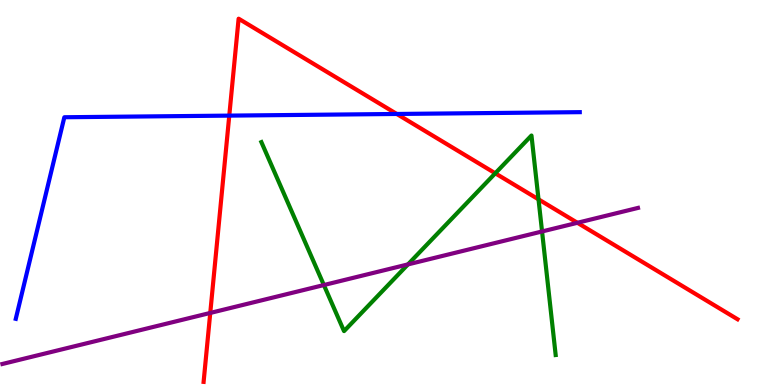[{'lines': ['blue', 'red'], 'intersections': [{'x': 2.96, 'y': 7.0}, {'x': 5.12, 'y': 7.04}]}, {'lines': ['green', 'red'], 'intersections': [{'x': 6.39, 'y': 5.5}, {'x': 6.95, 'y': 4.82}]}, {'lines': ['purple', 'red'], 'intersections': [{'x': 2.71, 'y': 1.87}, {'x': 7.45, 'y': 4.21}]}, {'lines': ['blue', 'green'], 'intersections': []}, {'lines': ['blue', 'purple'], 'intersections': []}, {'lines': ['green', 'purple'], 'intersections': [{'x': 4.18, 'y': 2.6}, {'x': 5.26, 'y': 3.13}, {'x': 6.99, 'y': 3.99}]}]